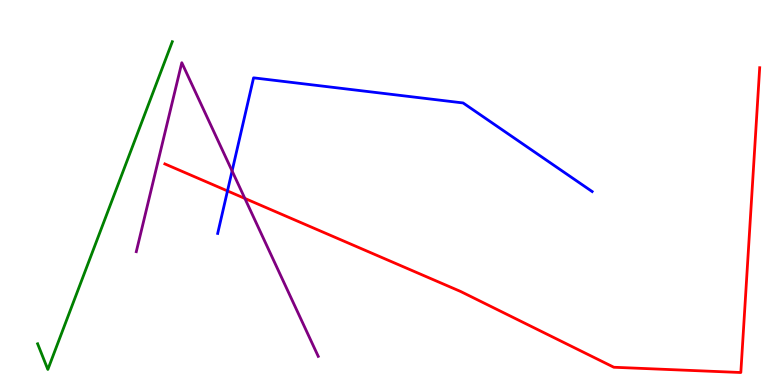[{'lines': ['blue', 'red'], 'intersections': [{'x': 2.94, 'y': 5.04}]}, {'lines': ['green', 'red'], 'intersections': []}, {'lines': ['purple', 'red'], 'intersections': [{'x': 3.16, 'y': 4.85}]}, {'lines': ['blue', 'green'], 'intersections': []}, {'lines': ['blue', 'purple'], 'intersections': [{'x': 2.99, 'y': 5.56}]}, {'lines': ['green', 'purple'], 'intersections': []}]